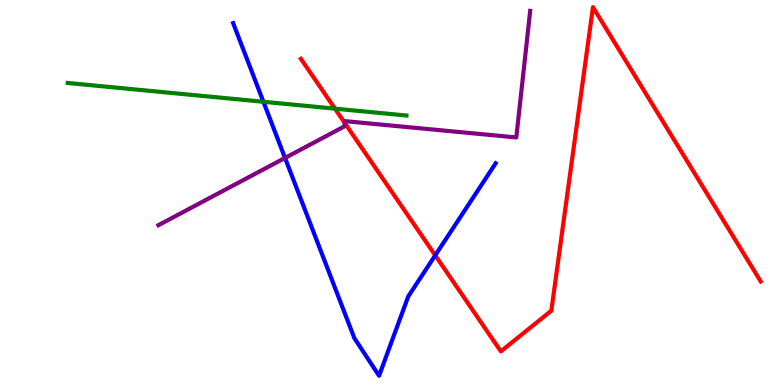[{'lines': ['blue', 'red'], 'intersections': [{'x': 5.62, 'y': 3.37}]}, {'lines': ['green', 'red'], 'intersections': [{'x': 4.32, 'y': 7.18}]}, {'lines': ['purple', 'red'], 'intersections': [{'x': 4.45, 'y': 6.8}]}, {'lines': ['blue', 'green'], 'intersections': [{'x': 3.4, 'y': 7.36}]}, {'lines': ['blue', 'purple'], 'intersections': [{'x': 3.68, 'y': 5.9}]}, {'lines': ['green', 'purple'], 'intersections': []}]